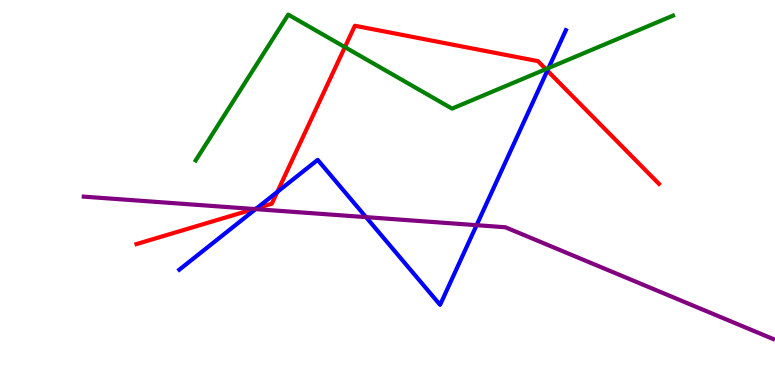[{'lines': ['blue', 'red'], 'intersections': [{'x': 3.31, 'y': 4.59}, {'x': 3.58, 'y': 5.02}, {'x': 7.06, 'y': 8.17}]}, {'lines': ['green', 'red'], 'intersections': [{'x': 4.45, 'y': 8.78}, {'x': 7.04, 'y': 8.2}]}, {'lines': ['purple', 'red'], 'intersections': [{'x': 3.28, 'y': 4.57}]}, {'lines': ['blue', 'green'], 'intersections': [{'x': 7.08, 'y': 8.23}]}, {'lines': ['blue', 'purple'], 'intersections': [{'x': 3.3, 'y': 4.57}, {'x': 4.72, 'y': 4.36}, {'x': 6.15, 'y': 4.15}]}, {'lines': ['green', 'purple'], 'intersections': []}]